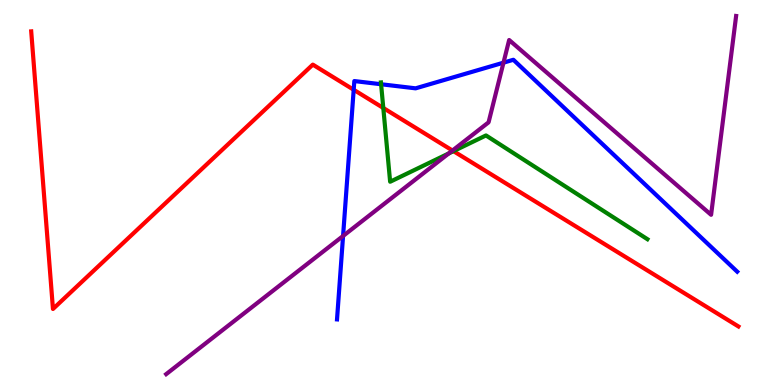[{'lines': ['blue', 'red'], 'intersections': [{'x': 4.56, 'y': 7.67}]}, {'lines': ['green', 'red'], 'intersections': [{'x': 4.95, 'y': 7.2}, {'x': 5.85, 'y': 6.07}]}, {'lines': ['purple', 'red'], 'intersections': [{'x': 5.84, 'y': 6.09}]}, {'lines': ['blue', 'green'], 'intersections': [{'x': 4.92, 'y': 7.81}]}, {'lines': ['blue', 'purple'], 'intersections': [{'x': 4.43, 'y': 3.87}, {'x': 6.5, 'y': 8.37}]}, {'lines': ['green', 'purple'], 'intersections': [{'x': 5.79, 'y': 6.02}]}]